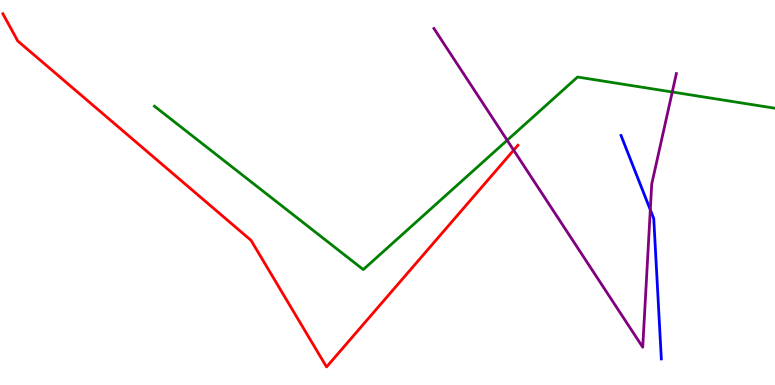[{'lines': ['blue', 'red'], 'intersections': []}, {'lines': ['green', 'red'], 'intersections': []}, {'lines': ['purple', 'red'], 'intersections': [{'x': 6.63, 'y': 6.1}]}, {'lines': ['blue', 'green'], 'intersections': []}, {'lines': ['blue', 'purple'], 'intersections': [{'x': 8.39, 'y': 4.55}]}, {'lines': ['green', 'purple'], 'intersections': [{'x': 6.54, 'y': 6.36}, {'x': 8.67, 'y': 7.61}]}]